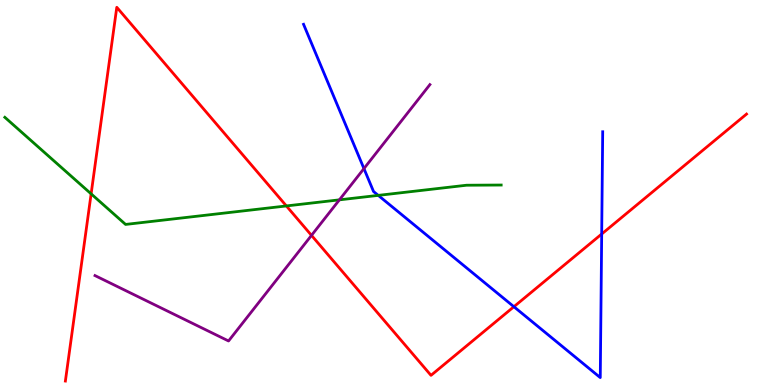[{'lines': ['blue', 'red'], 'intersections': [{'x': 6.63, 'y': 2.03}, {'x': 7.76, 'y': 3.92}]}, {'lines': ['green', 'red'], 'intersections': [{'x': 1.18, 'y': 4.96}, {'x': 3.7, 'y': 4.65}]}, {'lines': ['purple', 'red'], 'intersections': [{'x': 4.02, 'y': 3.89}]}, {'lines': ['blue', 'green'], 'intersections': [{'x': 4.88, 'y': 4.93}]}, {'lines': ['blue', 'purple'], 'intersections': [{'x': 4.7, 'y': 5.62}]}, {'lines': ['green', 'purple'], 'intersections': [{'x': 4.38, 'y': 4.81}]}]